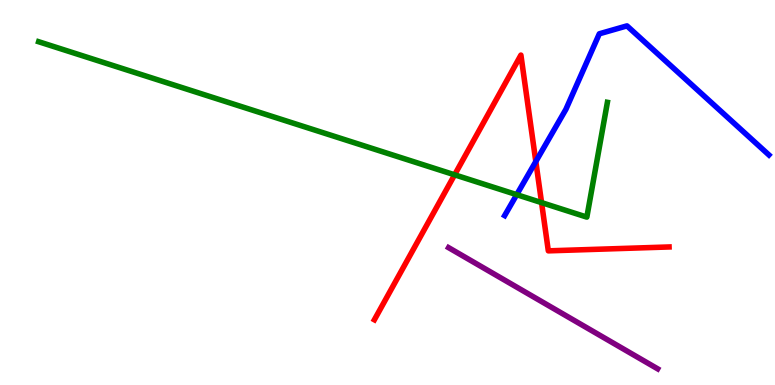[{'lines': ['blue', 'red'], 'intersections': [{'x': 6.91, 'y': 5.8}]}, {'lines': ['green', 'red'], 'intersections': [{'x': 5.87, 'y': 5.46}, {'x': 6.99, 'y': 4.74}]}, {'lines': ['purple', 'red'], 'intersections': []}, {'lines': ['blue', 'green'], 'intersections': [{'x': 6.67, 'y': 4.94}]}, {'lines': ['blue', 'purple'], 'intersections': []}, {'lines': ['green', 'purple'], 'intersections': []}]